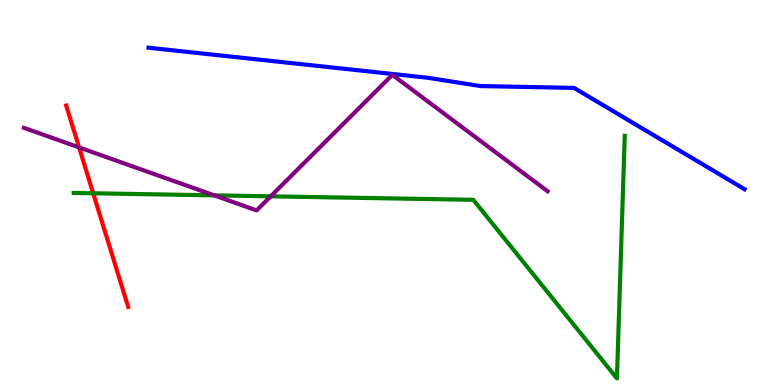[{'lines': ['blue', 'red'], 'intersections': []}, {'lines': ['green', 'red'], 'intersections': [{'x': 1.2, 'y': 4.98}]}, {'lines': ['purple', 'red'], 'intersections': [{'x': 1.02, 'y': 6.17}]}, {'lines': ['blue', 'green'], 'intersections': []}, {'lines': ['blue', 'purple'], 'intersections': []}, {'lines': ['green', 'purple'], 'intersections': [{'x': 2.76, 'y': 4.93}, {'x': 3.49, 'y': 4.9}]}]